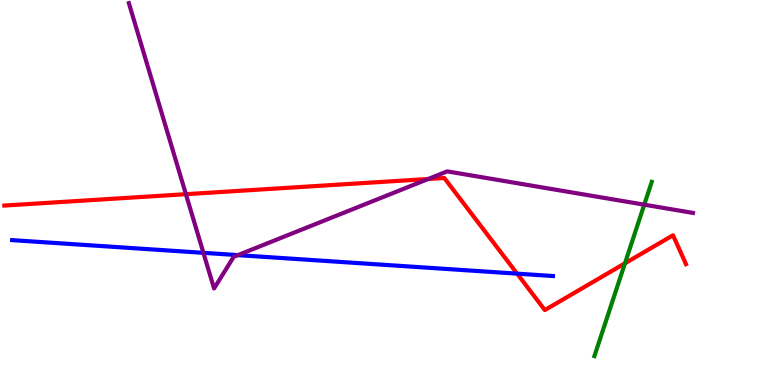[{'lines': ['blue', 'red'], 'intersections': [{'x': 6.67, 'y': 2.89}]}, {'lines': ['green', 'red'], 'intersections': [{'x': 8.06, 'y': 3.16}]}, {'lines': ['purple', 'red'], 'intersections': [{'x': 2.4, 'y': 4.96}, {'x': 5.53, 'y': 5.35}]}, {'lines': ['blue', 'green'], 'intersections': []}, {'lines': ['blue', 'purple'], 'intersections': [{'x': 2.62, 'y': 3.43}, {'x': 3.07, 'y': 3.37}]}, {'lines': ['green', 'purple'], 'intersections': [{'x': 8.31, 'y': 4.68}]}]